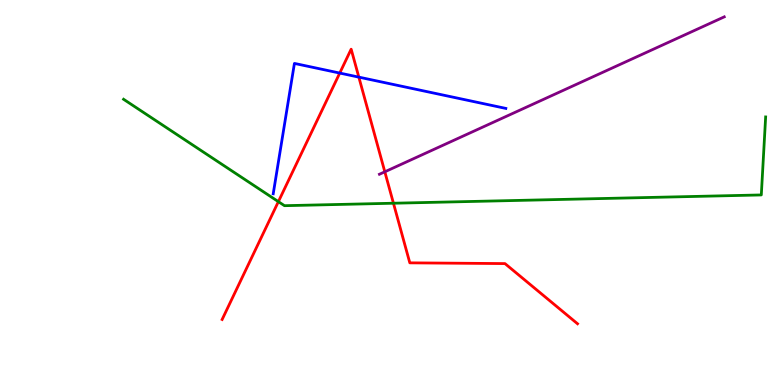[{'lines': ['blue', 'red'], 'intersections': [{'x': 4.38, 'y': 8.1}, {'x': 4.63, 'y': 8.0}]}, {'lines': ['green', 'red'], 'intersections': [{'x': 3.59, 'y': 4.76}, {'x': 5.08, 'y': 4.72}]}, {'lines': ['purple', 'red'], 'intersections': [{'x': 4.97, 'y': 5.54}]}, {'lines': ['blue', 'green'], 'intersections': []}, {'lines': ['blue', 'purple'], 'intersections': []}, {'lines': ['green', 'purple'], 'intersections': []}]